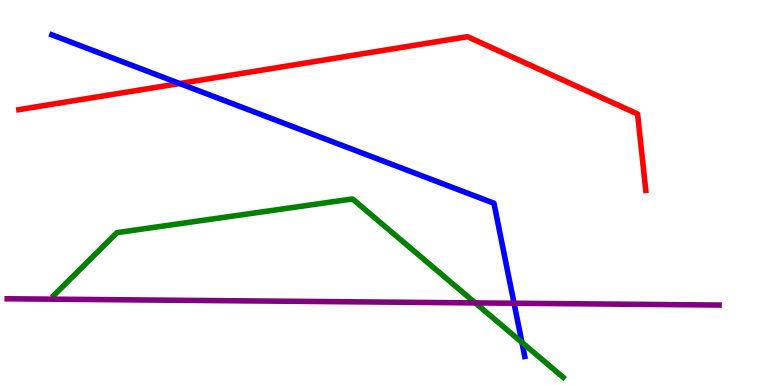[{'lines': ['blue', 'red'], 'intersections': [{'x': 2.32, 'y': 7.83}]}, {'lines': ['green', 'red'], 'intersections': []}, {'lines': ['purple', 'red'], 'intersections': []}, {'lines': ['blue', 'green'], 'intersections': [{'x': 6.73, 'y': 1.11}]}, {'lines': ['blue', 'purple'], 'intersections': [{'x': 6.63, 'y': 2.12}]}, {'lines': ['green', 'purple'], 'intersections': [{'x': 6.13, 'y': 2.13}]}]